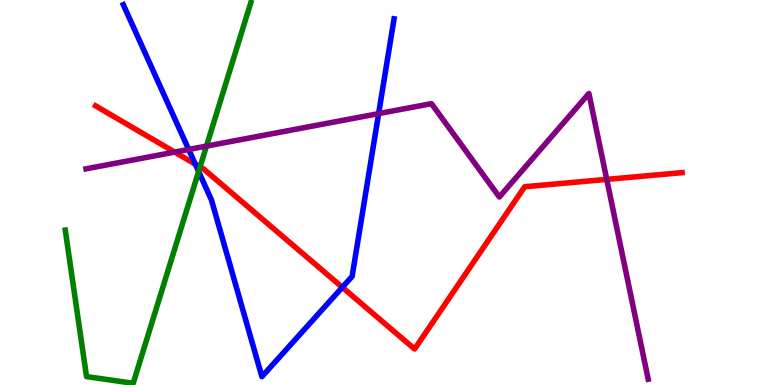[{'lines': ['blue', 'red'], 'intersections': [{'x': 2.52, 'y': 5.74}, {'x': 4.42, 'y': 2.54}]}, {'lines': ['green', 'red'], 'intersections': [{'x': 2.58, 'y': 5.66}]}, {'lines': ['purple', 'red'], 'intersections': [{'x': 2.25, 'y': 6.05}, {'x': 7.83, 'y': 5.34}]}, {'lines': ['blue', 'green'], 'intersections': [{'x': 2.56, 'y': 5.55}]}, {'lines': ['blue', 'purple'], 'intersections': [{'x': 2.43, 'y': 6.12}, {'x': 4.89, 'y': 7.05}]}, {'lines': ['green', 'purple'], 'intersections': [{'x': 2.66, 'y': 6.21}]}]